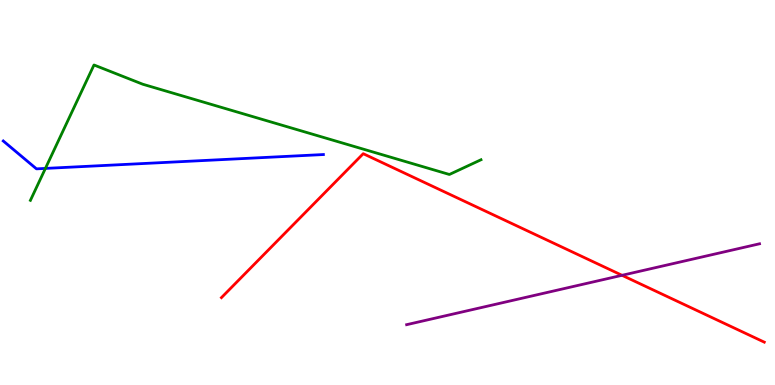[{'lines': ['blue', 'red'], 'intersections': []}, {'lines': ['green', 'red'], 'intersections': []}, {'lines': ['purple', 'red'], 'intersections': [{'x': 8.03, 'y': 2.85}]}, {'lines': ['blue', 'green'], 'intersections': [{'x': 0.586, 'y': 5.63}]}, {'lines': ['blue', 'purple'], 'intersections': []}, {'lines': ['green', 'purple'], 'intersections': []}]